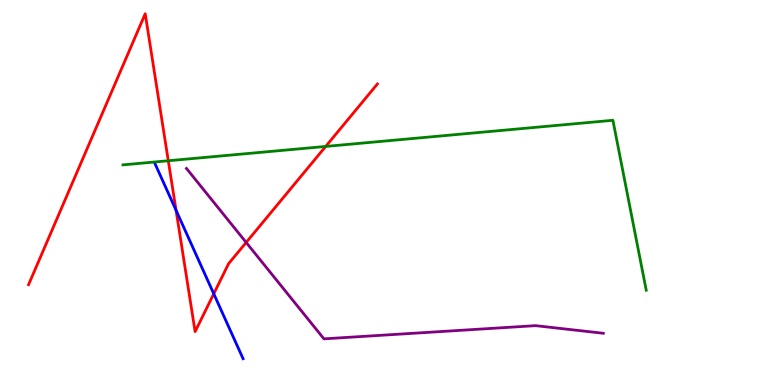[{'lines': ['blue', 'red'], 'intersections': [{'x': 2.27, 'y': 4.54}, {'x': 2.76, 'y': 2.37}]}, {'lines': ['green', 'red'], 'intersections': [{'x': 2.17, 'y': 5.82}, {'x': 4.2, 'y': 6.2}]}, {'lines': ['purple', 'red'], 'intersections': [{'x': 3.18, 'y': 3.7}]}, {'lines': ['blue', 'green'], 'intersections': []}, {'lines': ['blue', 'purple'], 'intersections': []}, {'lines': ['green', 'purple'], 'intersections': []}]